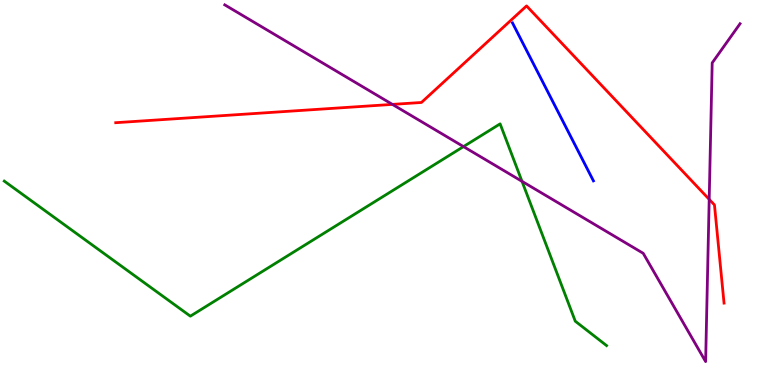[{'lines': ['blue', 'red'], 'intersections': []}, {'lines': ['green', 'red'], 'intersections': []}, {'lines': ['purple', 'red'], 'intersections': [{'x': 5.06, 'y': 7.29}, {'x': 9.15, 'y': 4.82}]}, {'lines': ['blue', 'green'], 'intersections': []}, {'lines': ['blue', 'purple'], 'intersections': []}, {'lines': ['green', 'purple'], 'intersections': [{'x': 5.98, 'y': 6.19}, {'x': 6.74, 'y': 5.29}]}]